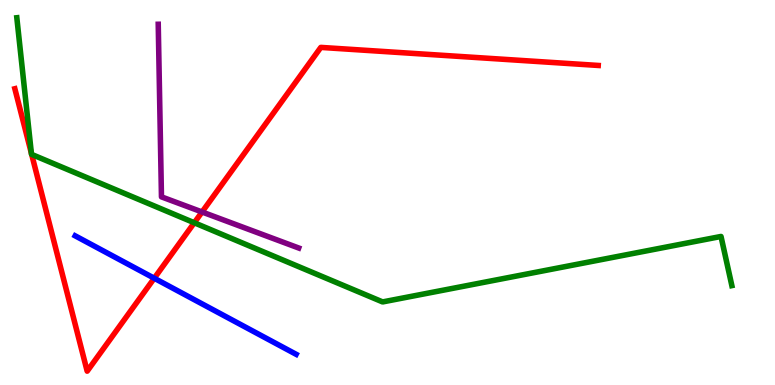[{'lines': ['blue', 'red'], 'intersections': [{'x': 1.99, 'y': 2.77}]}, {'lines': ['green', 'red'], 'intersections': [{'x': 0.405, 'y': 6.02}, {'x': 0.409, 'y': 5.99}, {'x': 2.51, 'y': 4.21}]}, {'lines': ['purple', 'red'], 'intersections': [{'x': 2.61, 'y': 4.49}]}, {'lines': ['blue', 'green'], 'intersections': []}, {'lines': ['blue', 'purple'], 'intersections': []}, {'lines': ['green', 'purple'], 'intersections': []}]